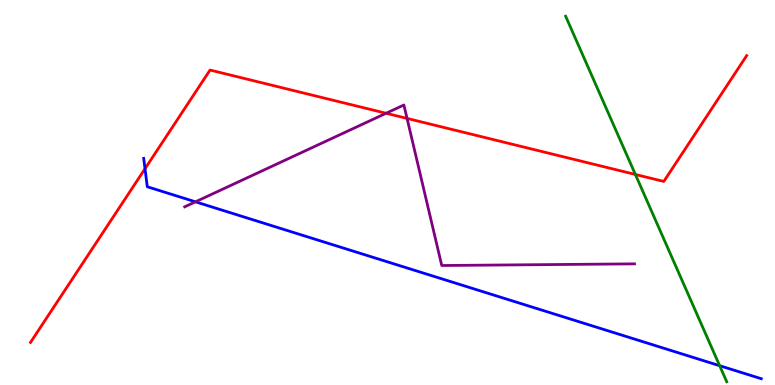[{'lines': ['blue', 'red'], 'intersections': [{'x': 1.87, 'y': 5.62}]}, {'lines': ['green', 'red'], 'intersections': [{'x': 8.2, 'y': 5.47}]}, {'lines': ['purple', 'red'], 'intersections': [{'x': 4.98, 'y': 7.06}, {'x': 5.25, 'y': 6.92}]}, {'lines': ['blue', 'green'], 'intersections': [{'x': 9.29, 'y': 0.501}]}, {'lines': ['blue', 'purple'], 'intersections': [{'x': 2.52, 'y': 4.76}]}, {'lines': ['green', 'purple'], 'intersections': []}]